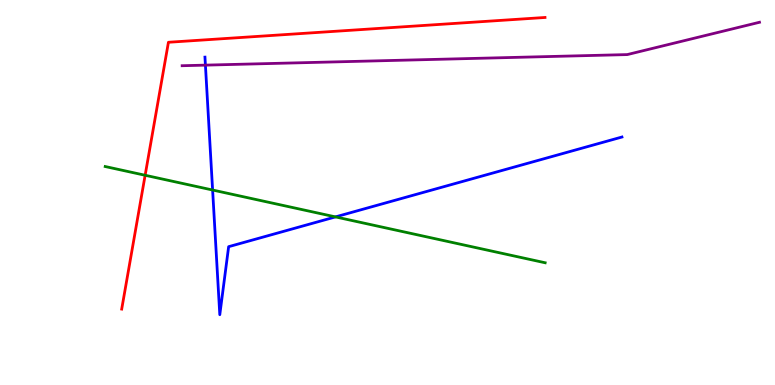[{'lines': ['blue', 'red'], 'intersections': []}, {'lines': ['green', 'red'], 'intersections': [{'x': 1.87, 'y': 5.45}]}, {'lines': ['purple', 'red'], 'intersections': []}, {'lines': ['blue', 'green'], 'intersections': [{'x': 2.74, 'y': 5.06}, {'x': 4.33, 'y': 4.37}]}, {'lines': ['blue', 'purple'], 'intersections': [{'x': 2.65, 'y': 8.31}]}, {'lines': ['green', 'purple'], 'intersections': []}]